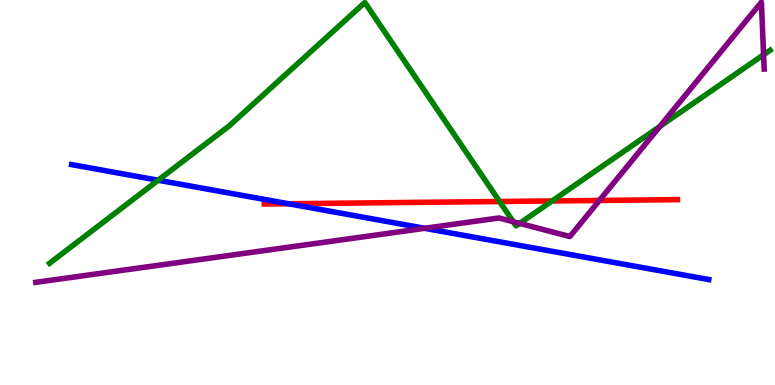[{'lines': ['blue', 'red'], 'intersections': [{'x': 3.72, 'y': 4.71}]}, {'lines': ['green', 'red'], 'intersections': [{'x': 6.45, 'y': 4.77}, {'x': 7.12, 'y': 4.78}]}, {'lines': ['purple', 'red'], 'intersections': [{'x': 7.73, 'y': 4.79}]}, {'lines': ['blue', 'green'], 'intersections': [{'x': 2.04, 'y': 5.32}]}, {'lines': ['blue', 'purple'], 'intersections': [{'x': 5.48, 'y': 4.07}]}, {'lines': ['green', 'purple'], 'intersections': [{'x': 6.62, 'y': 4.24}, {'x': 6.71, 'y': 4.2}, {'x': 8.51, 'y': 6.72}, {'x': 9.85, 'y': 8.58}]}]